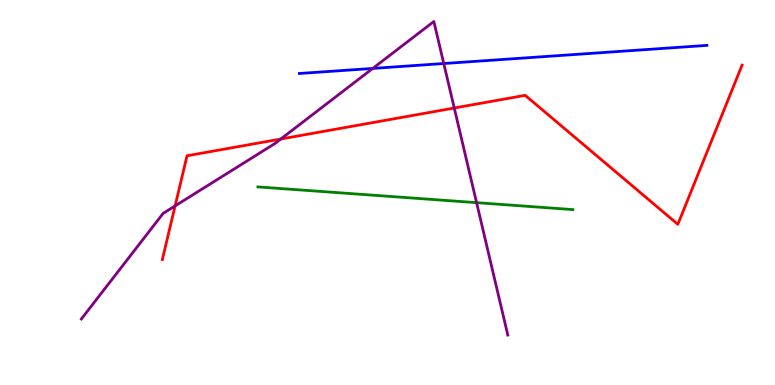[{'lines': ['blue', 'red'], 'intersections': []}, {'lines': ['green', 'red'], 'intersections': []}, {'lines': ['purple', 'red'], 'intersections': [{'x': 2.26, 'y': 4.65}, {'x': 3.62, 'y': 6.39}, {'x': 5.86, 'y': 7.19}]}, {'lines': ['blue', 'green'], 'intersections': []}, {'lines': ['blue', 'purple'], 'intersections': [{'x': 4.81, 'y': 8.22}, {'x': 5.73, 'y': 8.35}]}, {'lines': ['green', 'purple'], 'intersections': [{'x': 6.15, 'y': 4.74}]}]